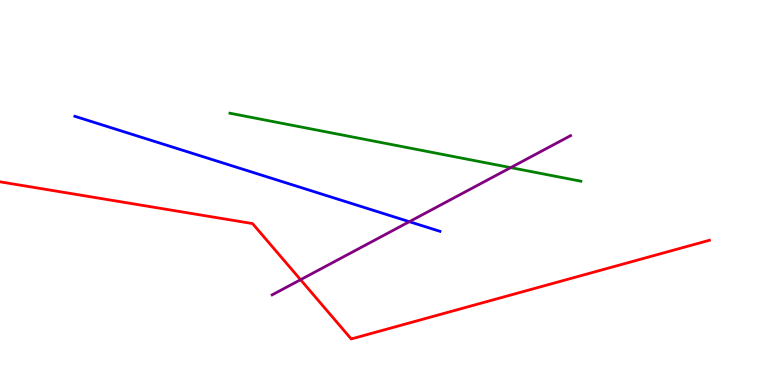[{'lines': ['blue', 'red'], 'intersections': []}, {'lines': ['green', 'red'], 'intersections': []}, {'lines': ['purple', 'red'], 'intersections': [{'x': 3.88, 'y': 2.73}]}, {'lines': ['blue', 'green'], 'intersections': []}, {'lines': ['blue', 'purple'], 'intersections': [{'x': 5.28, 'y': 4.24}]}, {'lines': ['green', 'purple'], 'intersections': [{'x': 6.59, 'y': 5.65}]}]